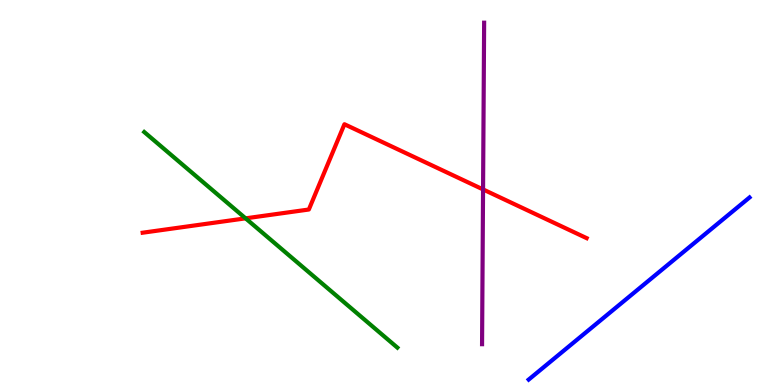[{'lines': ['blue', 'red'], 'intersections': []}, {'lines': ['green', 'red'], 'intersections': [{'x': 3.17, 'y': 4.33}]}, {'lines': ['purple', 'red'], 'intersections': [{'x': 6.23, 'y': 5.08}]}, {'lines': ['blue', 'green'], 'intersections': []}, {'lines': ['blue', 'purple'], 'intersections': []}, {'lines': ['green', 'purple'], 'intersections': []}]